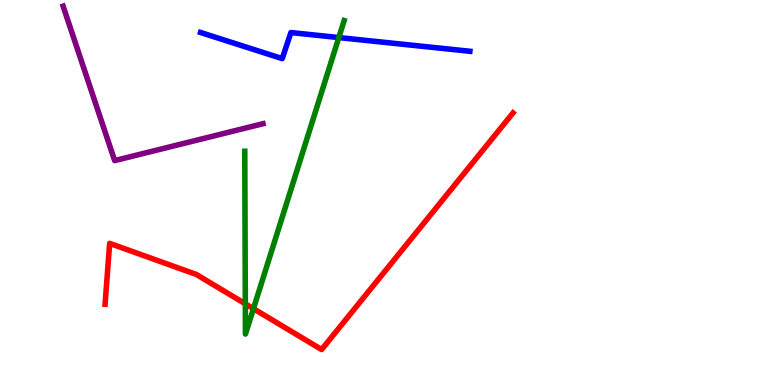[{'lines': ['blue', 'red'], 'intersections': []}, {'lines': ['green', 'red'], 'intersections': [{'x': 3.17, 'y': 2.11}, {'x': 3.27, 'y': 1.98}]}, {'lines': ['purple', 'red'], 'intersections': []}, {'lines': ['blue', 'green'], 'intersections': [{'x': 4.37, 'y': 9.02}]}, {'lines': ['blue', 'purple'], 'intersections': []}, {'lines': ['green', 'purple'], 'intersections': []}]